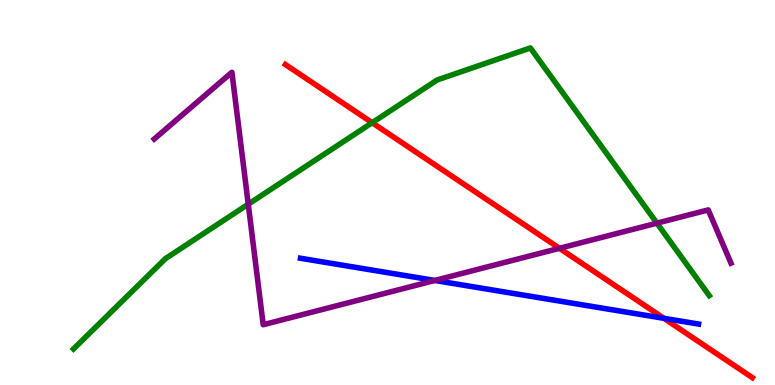[{'lines': ['blue', 'red'], 'intersections': [{'x': 8.57, 'y': 1.73}]}, {'lines': ['green', 'red'], 'intersections': [{'x': 4.8, 'y': 6.81}]}, {'lines': ['purple', 'red'], 'intersections': [{'x': 7.22, 'y': 3.55}]}, {'lines': ['blue', 'green'], 'intersections': []}, {'lines': ['blue', 'purple'], 'intersections': [{'x': 5.61, 'y': 2.72}]}, {'lines': ['green', 'purple'], 'intersections': [{'x': 3.2, 'y': 4.7}, {'x': 8.48, 'y': 4.2}]}]